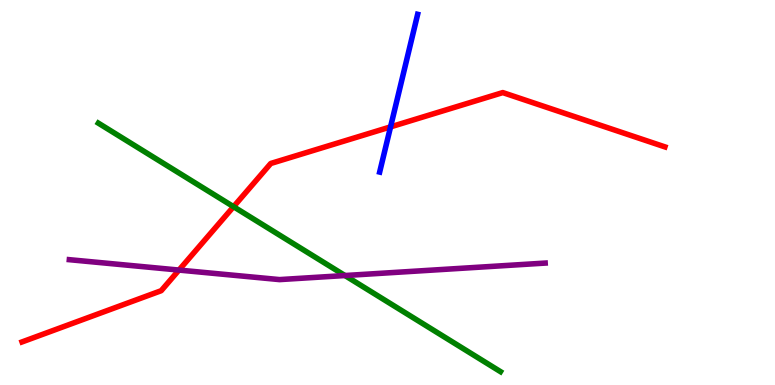[{'lines': ['blue', 'red'], 'intersections': [{'x': 5.04, 'y': 6.7}]}, {'lines': ['green', 'red'], 'intersections': [{'x': 3.01, 'y': 4.63}]}, {'lines': ['purple', 'red'], 'intersections': [{'x': 2.31, 'y': 2.99}]}, {'lines': ['blue', 'green'], 'intersections': []}, {'lines': ['blue', 'purple'], 'intersections': []}, {'lines': ['green', 'purple'], 'intersections': [{'x': 4.45, 'y': 2.84}]}]